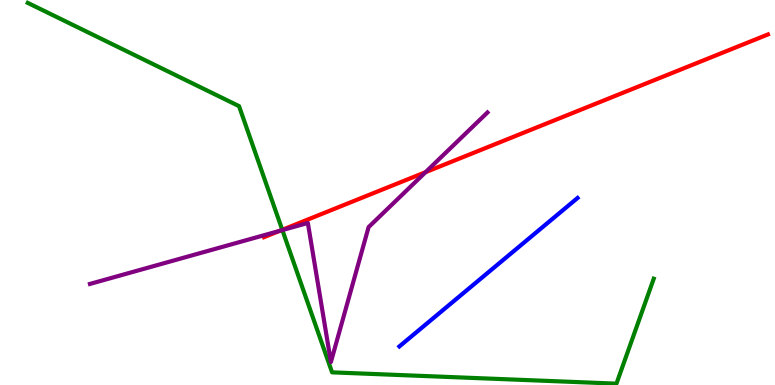[{'lines': ['blue', 'red'], 'intersections': []}, {'lines': ['green', 'red'], 'intersections': [{'x': 3.64, 'y': 4.03}]}, {'lines': ['purple', 'red'], 'intersections': [{'x': 3.61, 'y': 4.0}, {'x': 5.49, 'y': 5.53}]}, {'lines': ['blue', 'green'], 'intersections': []}, {'lines': ['blue', 'purple'], 'intersections': []}, {'lines': ['green', 'purple'], 'intersections': [{'x': 3.64, 'y': 4.02}]}]